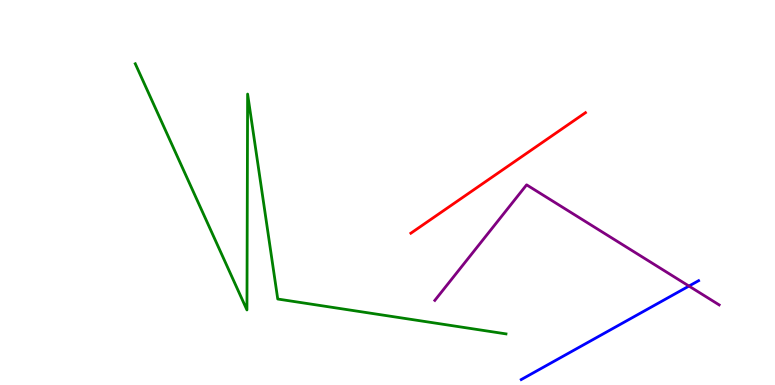[{'lines': ['blue', 'red'], 'intersections': []}, {'lines': ['green', 'red'], 'intersections': []}, {'lines': ['purple', 'red'], 'intersections': []}, {'lines': ['blue', 'green'], 'intersections': []}, {'lines': ['blue', 'purple'], 'intersections': [{'x': 8.89, 'y': 2.57}]}, {'lines': ['green', 'purple'], 'intersections': []}]